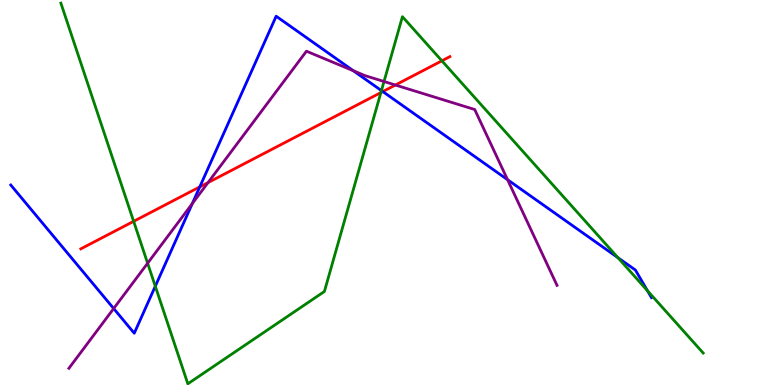[{'lines': ['blue', 'red'], 'intersections': [{'x': 2.58, 'y': 5.15}, {'x': 4.94, 'y': 7.62}]}, {'lines': ['green', 'red'], 'intersections': [{'x': 1.72, 'y': 4.25}, {'x': 4.91, 'y': 7.6}, {'x': 5.7, 'y': 8.42}]}, {'lines': ['purple', 'red'], 'intersections': [{'x': 2.68, 'y': 5.26}, {'x': 5.1, 'y': 7.79}]}, {'lines': ['blue', 'green'], 'intersections': [{'x': 2.0, 'y': 2.57}, {'x': 4.92, 'y': 7.65}, {'x': 7.97, 'y': 3.31}, {'x': 8.35, 'y': 2.45}]}, {'lines': ['blue', 'purple'], 'intersections': [{'x': 1.47, 'y': 1.99}, {'x': 2.48, 'y': 4.71}, {'x': 4.56, 'y': 8.16}, {'x': 6.55, 'y': 5.33}]}, {'lines': ['green', 'purple'], 'intersections': [{'x': 1.9, 'y': 3.16}, {'x': 4.96, 'y': 7.88}]}]